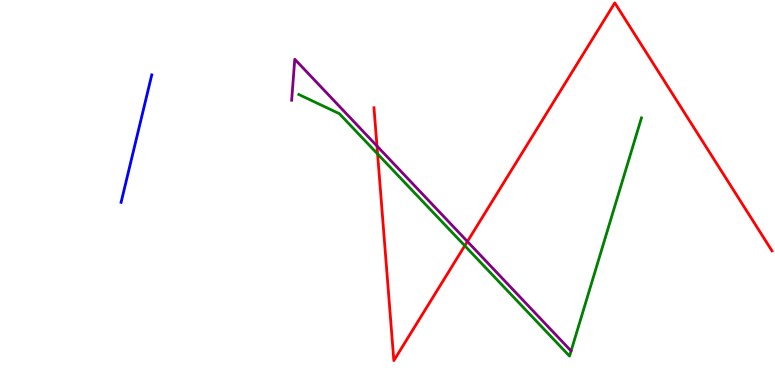[{'lines': ['blue', 'red'], 'intersections': []}, {'lines': ['green', 'red'], 'intersections': [{'x': 4.87, 'y': 6.0}, {'x': 6.0, 'y': 3.62}]}, {'lines': ['purple', 'red'], 'intersections': [{'x': 4.86, 'y': 6.21}, {'x': 6.03, 'y': 3.73}]}, {'lines': ['blue', 'green'], 'intersections': []}, {'lines': ['blue', 'purple'], 'intersections': []}, {'lines': ['green', 'purple'], 'intersections': []}]